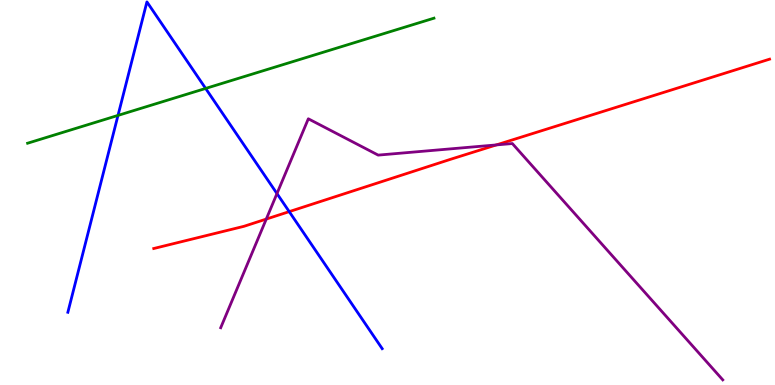[{'lines': ['blue', 'red'], 'intersections': [{'x': 3.73, 'y': 4.5}]}, {'lines': ['green', 'red'], 'intersections': []}, {'lines': ['purple', 'red'], 'intersections': [{'x': 3.44, 'y': 4.31}, {'x': 6.4, 'y': 6.24}]}, {'lines': ['blue', 'green'], 'intersections': [{'x': 1.52, 'y': 7.0}, {'x': 2.65, 'y': 7.7}]}, {'lines': ['blue', 'purple'], 'intersections': [{'x': 3.57, 'y': 4.97}]}, {'lines': ['green', 'purple'], 'intersections': []}]